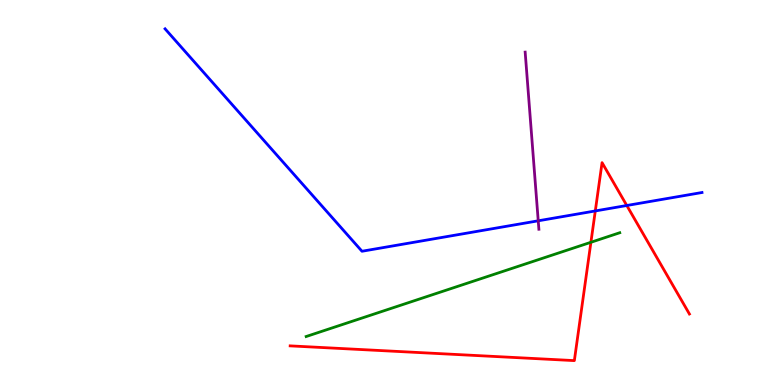[{'lines': ['blue', 'red'], 'intersections': [{'x': 7.68, 'y': 4.52}, {'x': 8.09, 'y': 4.66}]}, {'lines': ['green', 'red'], 'intersections': [{'x': 7.62, 'y': 3.71}]}, {'lines': ['purple', 'red'], 'intersections': []}, {'lines': ['blue', 'green'], 'intersections': []}, {'lines': ['blue', 'purple'], 'intersections': [{'x': 6.94, 'y': 4.26}]}, {'lines': ['green', 'purple'], 'intersections': []}]